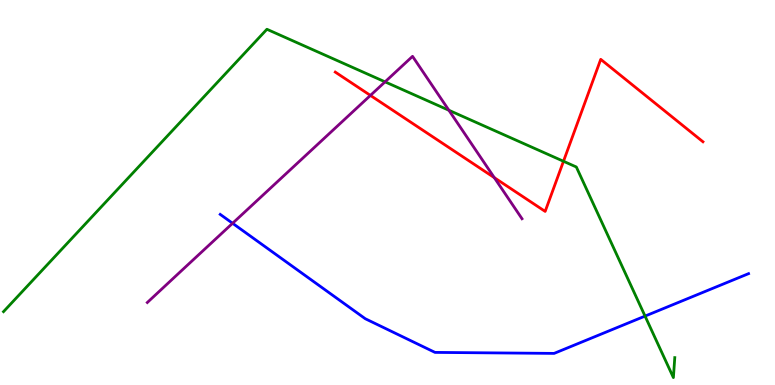[{'lines': ['blue', 'red'], 'intersections': []}, {'lines': ['green', 'red'], 'intersections': [{'x': 7.27, 'y': 5.81}]}, {'lines': ['purple', 'red'], 'intersections': [{'x': 4.78, 'y': 7.52}, {'x': 6.38, 'y': 5.39}]}, {'lines': ['blue', 'green'], 'intersections': [{'x': 8.32, 'y': 1.79}]}, {'lines': ['blue', 'purple'], 'intersections': [{'x': 3.0, 'y': 4.2}]}, {'lines': ['green', 'purple'], 'intersections': [{'x': 4.97, 'y': 7.87}, {'x': 5.79, 'y': 7.14}]}]